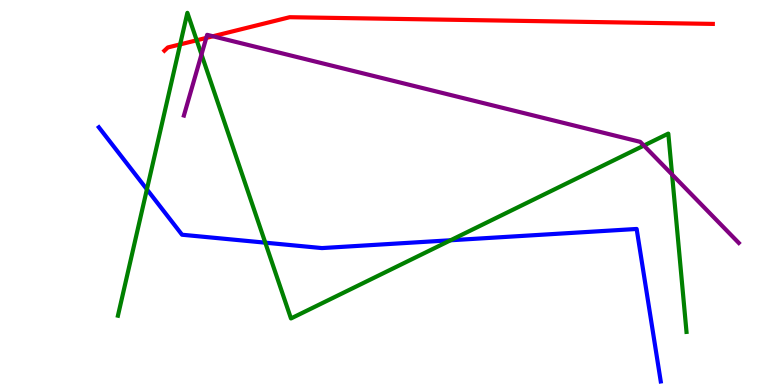[{'lines': ['blue', 'red'], 'intersections': []}, {'lines': ['green', 'red'], 'intersections': [{'x': 2.32, 'y': 8.85}, {'x': 2.54, 'y': 8.95}]}, {'lines': ['purple', 'red'], 'intersections': [{'x': 2.66, 'y': 9.02}, {'x': 2.75, 'y': 9.06}]}, {'lines': ['blue', 'green'], 'intersections': [{'x': 1.9, 'y': 5.08}, {'x': 3.42, 'y': 3.7}, {'x': 5.81, 'y': 3.76}]}, {'lines': ['blue', 'purple'], 'intersections': []}, {'lines': ['green', 'purple'], 'intersections': [{'x': 2.6, 'y': 8.59}, {'x': 8.31, 'y': 6.22}, {'x': 8.67, 'y': 5.47}]}]